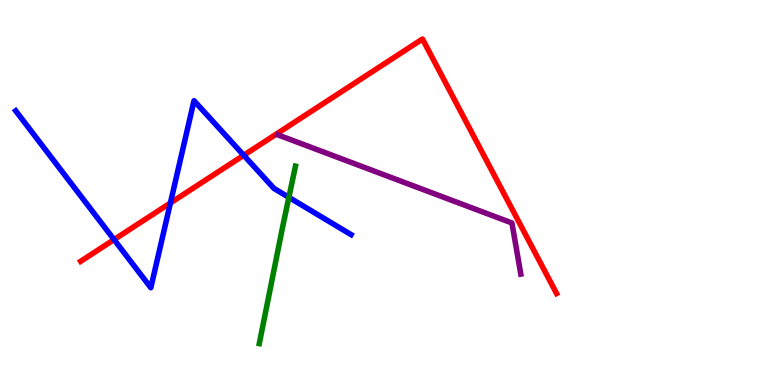[{'lines': ['blue', 'red'], 'intersections': [{'x': 1.47, 'y': 3.78}, {'x': 2.2, 'y': 4.73}, {'x': 3.14, 'y': 5.97}]}, {'lines': ['green', 'red'], 'intersections': []}, {'lines': ['purple', 'red'], 'intersections': []}, {'lines': ['blue', 'green'], 'intersections': [{'x': 3.73, 'y': 4.87}]}, {'lines': ['blue', 'purple'], 'intersections': []}, {'lines': ['green', 'purple'], 'intersections': []}]